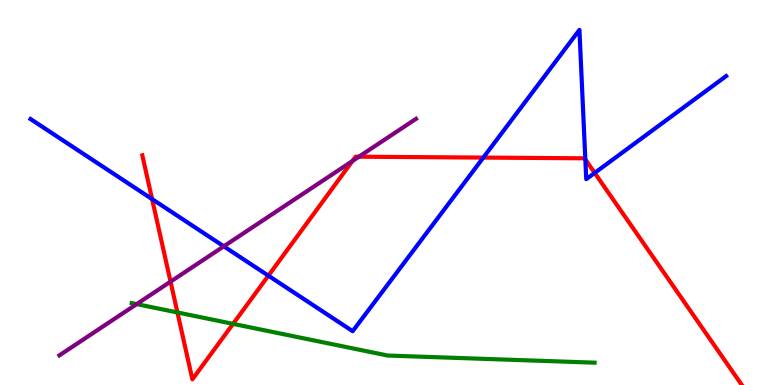[{'lines': ['blue', 'red'], 'intersections': [{'x': 1.96, 'y': 4.83}, {'x': 3.46, 'y': 2.84}, {'x': 6.24, 'y': 5.91}, {'x': 7.55, 'y': 5.86}, {'x': 7.67, 'y': 5.51}]}, {'lines': ['green', 'red'], 'intersections': [{'x': 2.29, 'y': 1.88}, {'x': 3.01, 'y': 1.59}]}, {'lines': ['purple', 'red'], 'intersections': [{'x': 2.2, 'y': 2.68}, {'x': 4.55, 'y': 5.82}, {'x': 4.63, 'y': 5.93}]}, {'lines': ['blue', 'green'], 'intersections': []}, {'lines': ['blue', 'purple'], 'intersections': [{'x': 2.89, 'y': 3.6}]}, {'lines': ['green', 'purple'], 'intersections': [{'x': 1.76, 'y': 2.1}]}]